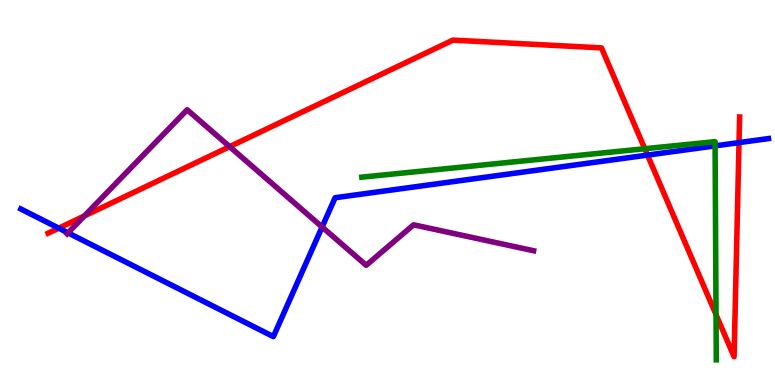[{'lines': ['blue', 'red'], 'intersections': [{'x': 0.758, 'y': 4.07}, {'x': 8.35, 'y': 5.97}, {'x': 9.54, 'y': 6.3}]}, {'lines': ['green', 'red'], 'intersections': [{'x': 8.32, 'y': 6.14}, {'x': 9.24, 'y': 1.83}]}, {'lines': ['purple', 'red'], 'intersections': [{'x': 1.09, 'y': 4.39}, {'x': 2.96, 'y': 6.19}]}, {'lines': ['blue', 'green'], 'intersections': [{'x': 9.23, 'y': 6.21}]}, {'lines': ['blue', 'purple'], 'intersections': [{'x': 0.878, 'y': 3.95}, {'x': 4.16, 'y': 4.1}]}, {'lines': ['green', 'purple'], 'intersections': []}]